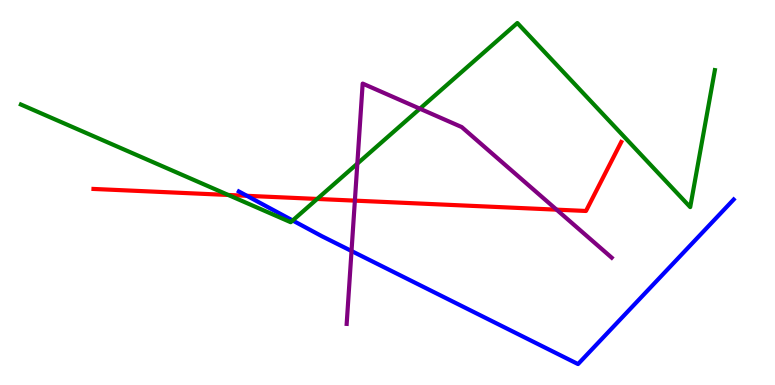[{'lines': ['blue', 'red'], 'intersections': [{'x': 3.19, 'y': 4.91}]}, {'lines': ['green', 'red'], 'intersections': [{'x': 2.95, 'y': 4.94}, {'x': 4.09, 'y': 4.83}]}, {'lines': ['purple', 'red'], 'intersections': [{'x': 4.58, 'y': 4.79}, {'x': 7.18, 'y': 4.55}]}, {'lines': ['blue', 'green'], 'intersections': [{'x': 3.78, 'y': 4.27}]}, {'lines': ['blue', 'purple'], 'intersections': [{'x': 4.54, 'y': 3.48}]}, {'lines': ['green', 'purple'], 'intersections': [{'x': 4.61, 'y': 5.75}, {'x': 5.42, 'y': 7.18}]}]